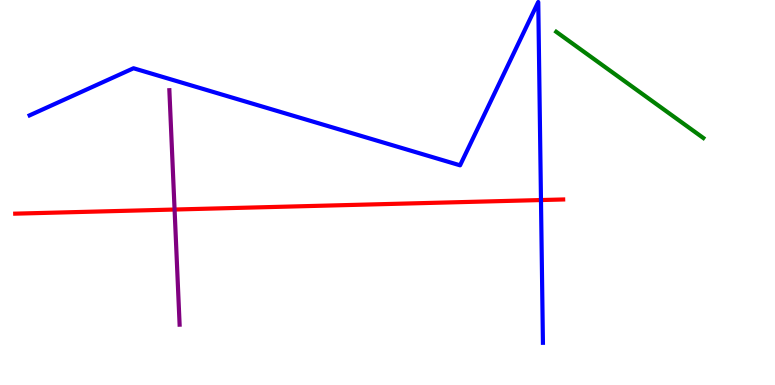[{'lines': ['blue', 'red'], 'intersections': [{'x': 6.98, 'y': 4.8}]}, {'lines': ['green', 'red'], 'intersections': []}, {'lines': ['purple', 'red'], 'intersections': [{'x': 2.25, 'y': 4.56}]}, {'lines': ['blue', 'green'], 'intersections': []}, {'lines': ['blue', 'purple'], 'intersections': []}, {'lines': ['green', 'purple'], 'intersections': []}]